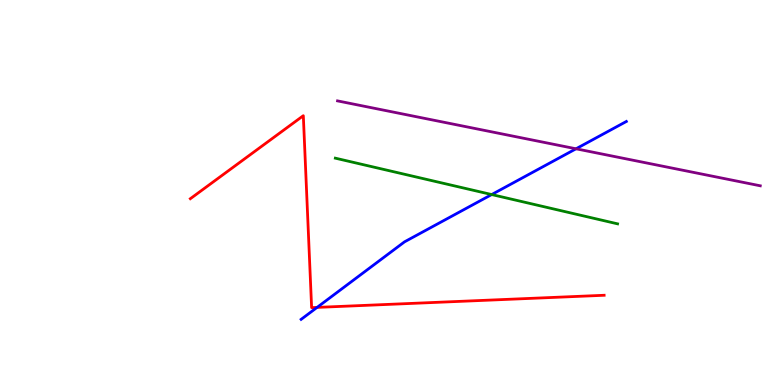[{'lines': ['blue', 'red'], 'intersections': [{'x': 4.09, 'y': 2.02}]}, {'lines': ['green', 'red'], 'intersections': []}, {'lines': ['purple', 'red'], 'intersections': []}, {'lines': ['blue', 'green'], 'intersections': [{'x': 6.34, 'y': 4.95}]}, {'lines': ['blue', 'purple'], 'intersections': [{'x': 7.43, 'y': 6.14}]}, {'lines': ['green', 'purple'], 'intersections': []}]